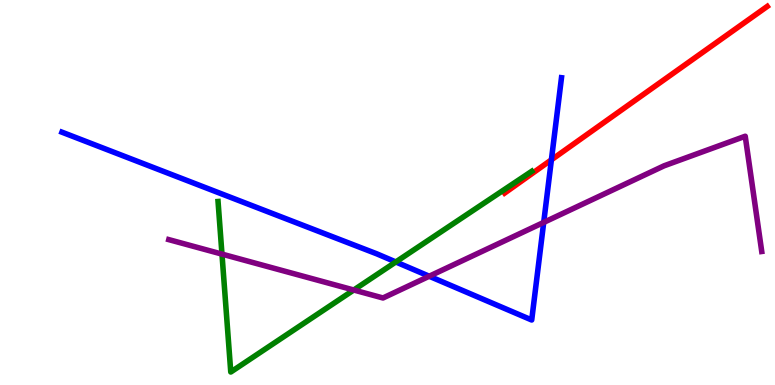[{'lines': ['blue', 'red'], 'intersections': [{'x': 7.11, 'y': 5.85}]}, {'lines': ['green', 'red'], 'intersections': []}, {'lines': ['purple', 'red'], 'intersections': []}, {'lines': ['blue', 'green'], 'intersections': [{'x': 5.11, 'y': 3.2}]}, {'lines': ['blue', 'purple'], 'intersections': [{'x': 5.54, 'y': 2.83}, {'x': 7.02, 'y': 4.22}]}, {'lines': ['green', 'purple'], 'intersections': [{'x': 2.86, 'y': 3.4}, {'x': 4.56, 'y': 2.47}]}]